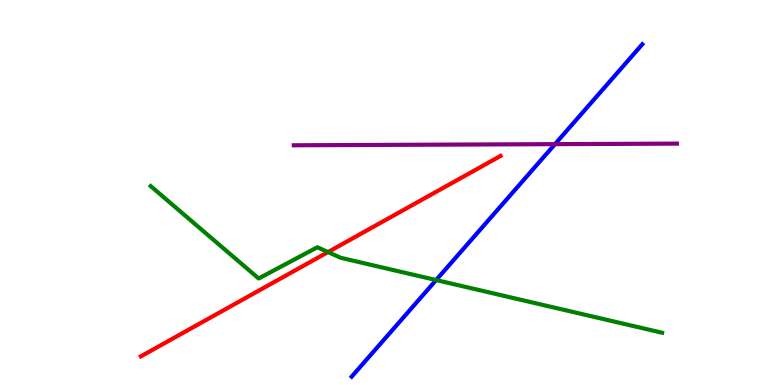[{'lines': ['blue', 'red'], 'intersections': []}, {'lines': ['green', 'red'], 'intersections': [{'x': 4.23, 'y': 3.45}]}, {'lines': ['purple', 'red'], 'intersections': []}, {'lines': ['blue', 'green'], 'intersections': [{'x': 5.63, 'y': 2.73}]}, {'lines': ['blue', 'purple'], 'intersections': [{'x': 7.16, 'y': 6.26}]}, {'lines': ['green', 'purple'], 'intersections': []}]